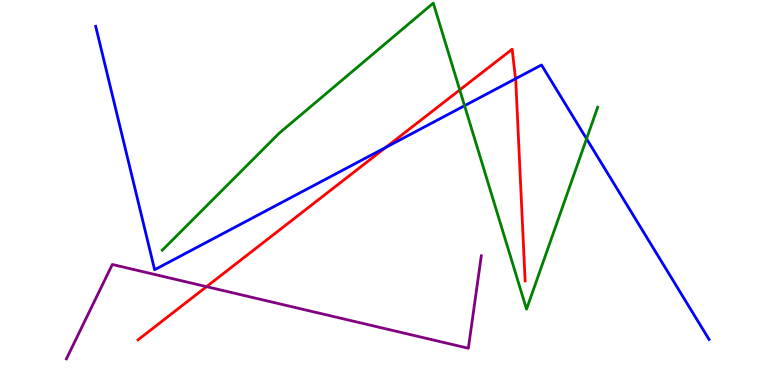[{'lines': ['blue', 'red'], 'intersections': [{'x': 4.98, 'y': 6.17}, {'x': 6.65, 'y': 7.95}]}, {'lines': ['green', 'red'], 'intersections': [{'x': 5.93, 'y': 7.66}]}, {'lines': ['purple', 'red'], 'intersections': [{'x': 2.66, 'y': 2.55}]}, {'lines': ['blue', 'green'], 'intersections': [{'x': 5.99, 'y': 7.25}, {'x': 7.57, 'y': 6.4}]}, {'lines': ['blue', 'purple'], 'intersections': []}, {'lines': ['green', 'purple'], 'intersections': []}]